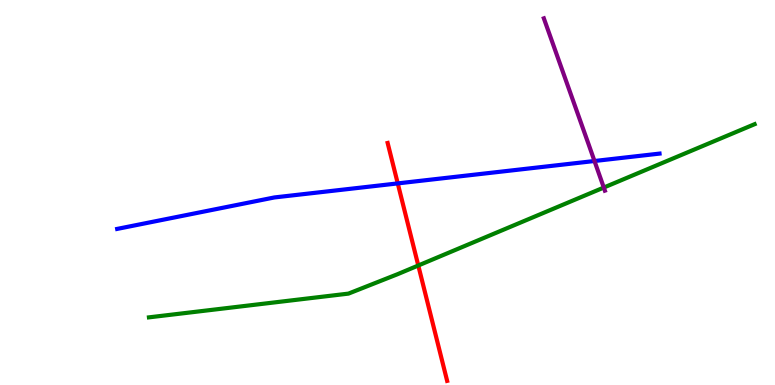[{'lines': ['blue', 'red'], 'intersections': [{'x': 5.13, 'y': 5.24}]}, {'lines': ['green', 'red'], 'intersections': [{'x': 5.4, 'y': 3.1}]}, {'lines': ['purple', 'red'], 'intersections': []}, {'lines': ['blue', 'green'], 'intersections': []}, {'lines': ['blue', 'purple'], 'intersections': [{'x': 7.67, 'y': 5.82}]}, {'lines': ['green', 'purple'], 'intersections': [{'x': 7.79, 'y': 5.13}]}]